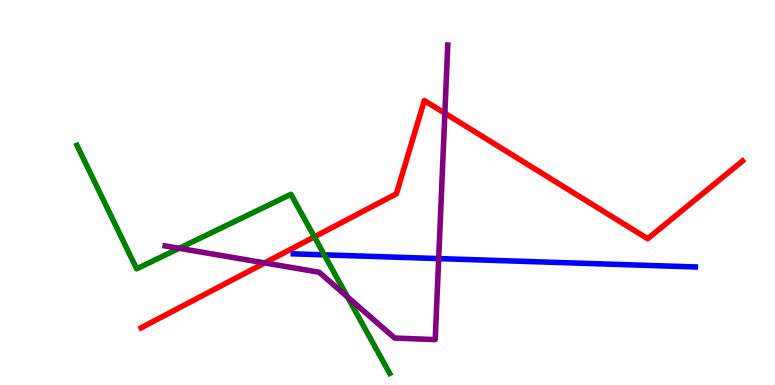[{'lines': ['blue', 'red'], 'intersections': []}, {'lines': ['green', 'red'], 'intersections': [{'x': 4.06, 'y': 3.85}]}, {'lines': ['purple', 'red'], 'intersections': [{'x': 3.42, 'y': 3.17}, {'x': 5.74, 'y': 7.06}]}, {'lines': ['blue', 'green'], 'intersections': [{'x': 4.18, 'y': 3.38}]}, {'lines': ['blue', 'purple'], 'intersections': [{'x': 5.66, 'y': 3.28}]}, {'lines': ['green', 'purple'], 'intersections': [{'x': 2.31, 'y': 3.55}, {'x': 4.48, 'y': 2.29}]}]